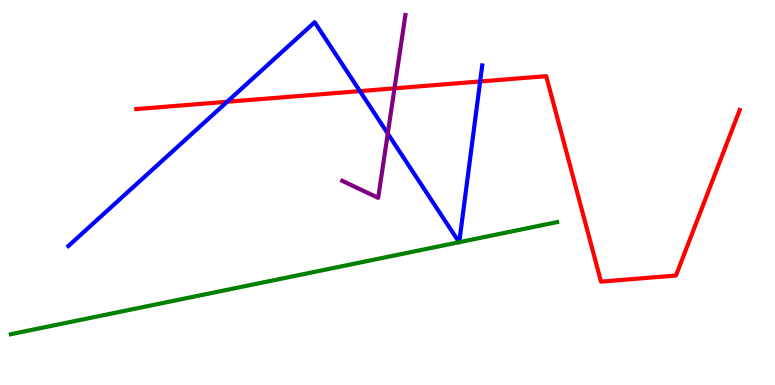[{'lines': ['blue', 'red'], 'intersections': [{'x': 2.93, 'y': 7.36}, {'x': 4.64, 'y': 7.63}, {'x': 6.2, 'y': 7.88}]}, {'lines': ['green', 'red'], 'intersections': []}, {'lines': ['purple', 'red'], 'intersections': [{'x': 5.09, 'y': 7.71}]}, {'lines': ['blue', 'green'], 'intersections': [{'x': 5.92, 'y': 3.71}, {'x': 5.93, 'y': 3.71}]}, {'lines': ['blue', 'purple'], 'intersections': [{'x': 5.0, 'y': 6.53}]}, {'lines': ['green', 'purple'], 'intersections': []}]